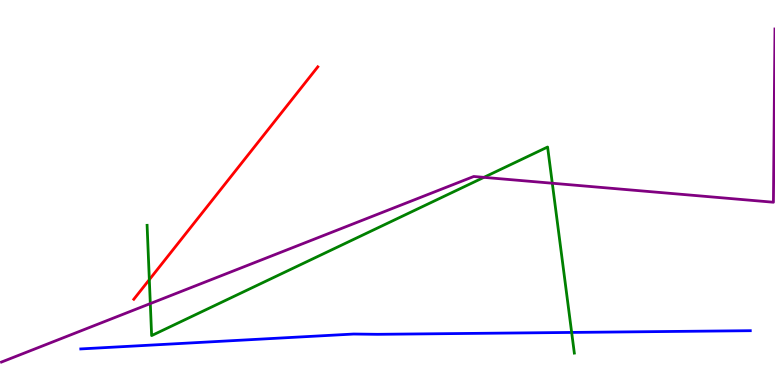[{'lines': ['blue', 'red'], 'intersections': []}, {'lines': ['green', 'red'], 'intersections': [{'x': 1.93, 'y': 2.74}]}, {'lines': ['purple', 'red'], 'intersections': []}, {'lines': ['blue', 'green'], 'intersections': [{'x': 7.38, 'y': 1.37}]}, {'lines': ['blue', 'purple'], 'intersections': []}, {'lines': ['green', 'purple'], 'intersections': [{'x': 1.94, 'y': 2.11}, {'x': 6.24, 'y': 5.39}, {'x': 7.13, 'y': 5.24}]}]